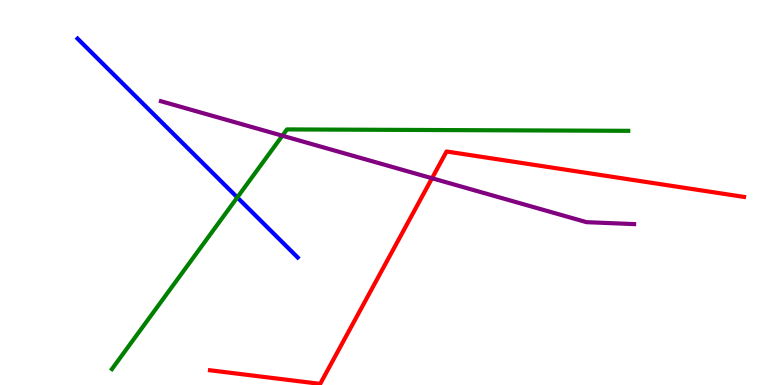[{'lines': ['blue', 'red'], 'intersections': []}, {'lines': ['green', 'red'], 'intersections': []}, {'lines': ['purple', 'red'], 'intersections': [{'x': 5.57, 'y': 5.37}]}, {'lines': ['blue', 'green'], 'intersections': [{'x': 3.06, 'y': 4.87}]}, {'lines': ['blue', 'purple'], 'intersections': []}, {'lines': ['green', 'purple'], 'intersections': [{'x': 3.64, 'y': 6.48}]}]